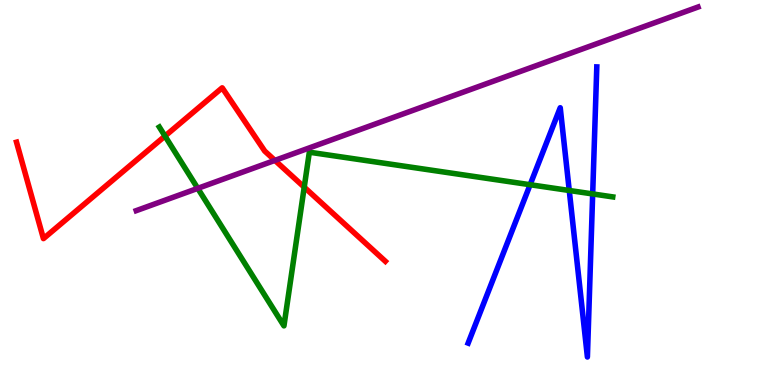[{'lines': ['blue', 'red'], 'intersections': []}, {'lines': ['green', 'red'], 'intersections': [{'x': 2.13, 'y': 6.47}, {'x': 3.93, 'y': 5.14}]}, {'lines': ['purple', 'red'], 'intersections': [{'x': 3.55, 'y': 5.83}]}, {'lines': ['blue', 'green'], 'intersections': [{'x': 6.84, 'y': 5.2}, {'x': 7.35, 'y': 5.05}, {'x': 7.65, 'y': 4.96}]}, {'lines': ['blue', 'purple'], 'intersections': []}, {'lines': ['green', 'purple'], 'intersections': [{'x': 2.55, 'y': 5.11}]}]